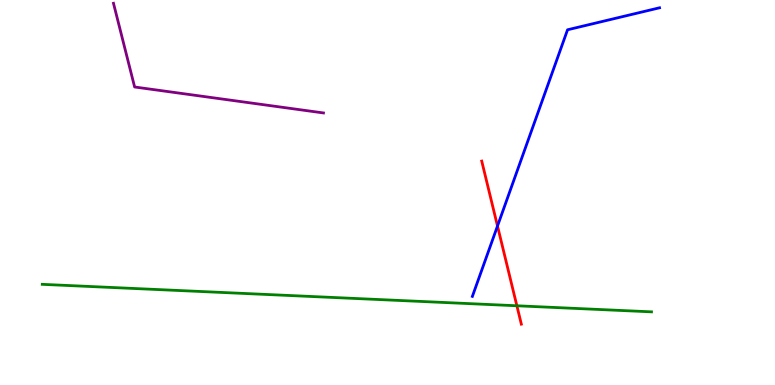[{'lines': ['blue', 'red'], 'intersections': [{'x': 6.42, 'y': 4.13}]}, {'lines': ['green', 'red'], 'intersections': [{'x': 6.67, 'y': 2.06}]}, {'lines': ['purple', 'red'], 'intersections': []}, {'lines': ['blue', 'green'], 'intersections': []}, {'lines': ['blue', 'purple'], 'intersections': []}, {'lines': ['green', 'purple'], 'intersections': []}]